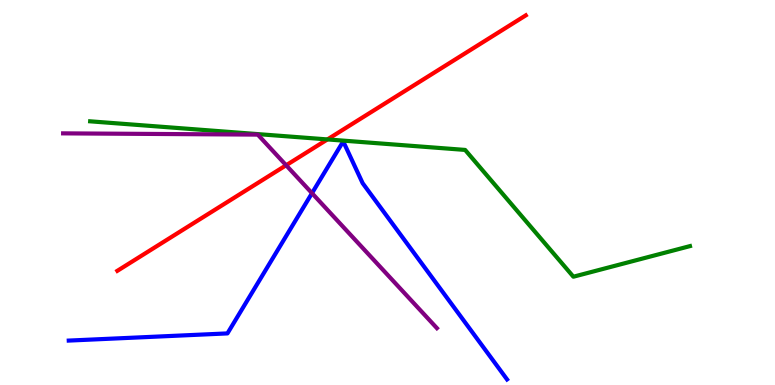[{'lines': ['blue', 'red'], 'intersections': []}, {'lines': ['green', 'red'], 'intersections': [{'x': 4.22, 'y': 6.38}]}, {'lines': ['purple', 'red'], 'intersections': [{'x': 3.69, 'y': 5.71}]}, {'lines': ['blue', 'green'], 'intersections': []}, {'lines': ['blue', 'purple'], 'intersections': [{'x': 4.03, 'y': 4.98}]}, {'lines': ['green', 'purple'], 'intersections': []}]